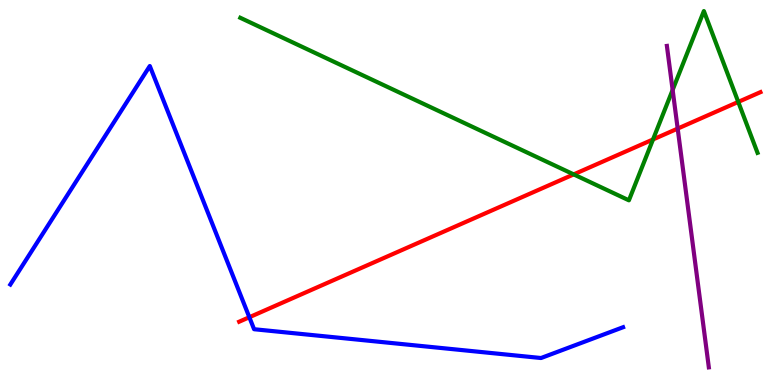[{'lines': ['blue', 'red'], 'intersections': [{'x': 3.22, 'y': 1.76}]}, {'lines': ['green', 'red'], 'intersections': [{'x': 7.4, 'y': 5.47}, {'x': 8.43, 'y': 6.38}, {'x': 9.53, 'y': 7.35}]}, {'lines': ['purple', 'red'], 'intersections': [{'x': 8.74, 'y': 6.66}]}, {'lines': ['blue', 'green'], 'intersections': []}, {'lines': ['blue', 'purple'], 'intersections': []}, {'lines': ['green', 'purple'], 'intersections': [{'x': 8.68, 'y': 7.66}]}]